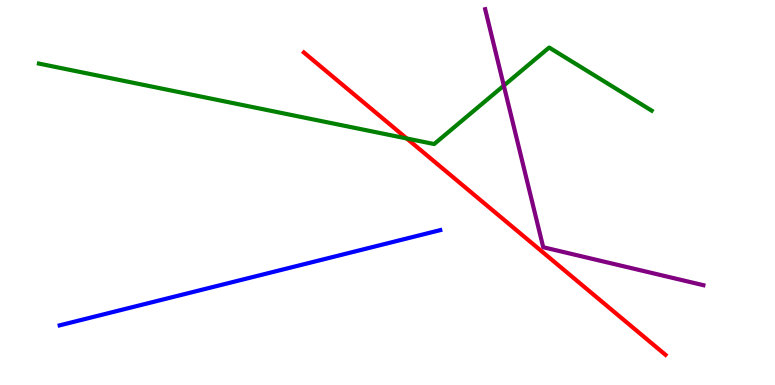[{'lines': ['blue', 'red'], 'intersections': []}, {'lines': ['green', 'red'], 'intersections': [{'x': 5.25, 'y': 6.4}]}, {'lines': ['purple', 'red'], 'intersections': []}, {'lines': ['blue', 'green'], 'intersections': []}, {'lines': ['blue', 'purple'], 'intersections': []}, {'lines': ['green', 'purple'], 'intersections': [{'x': 6.5, 'y': 7.78}]}]